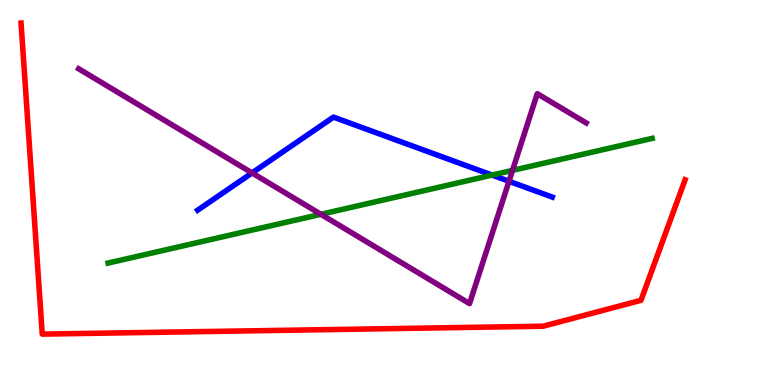[{'lines': ['blue', 'red'], 'intersections': []}, {'lines': ['green', 'red'], 'intersections': []}, {'lines': ['purple', 'red'], 'intersections': []}, {'lines': ['blue', 'green'], 'intersections': [{'x': 6.35, 'y': 5.45}]}, {'lines': ['blue', 'purple'], 'intersections': [{'x': 3.25, 'y': 5.51}, {'x': 6.57, 'y': 5.29}]}, {'lines': ['green', 'purple'], 'intersections': [{'x': 4.14, 'y': 4.43}, {'x': 6.61, 'y': 5.57}]}]